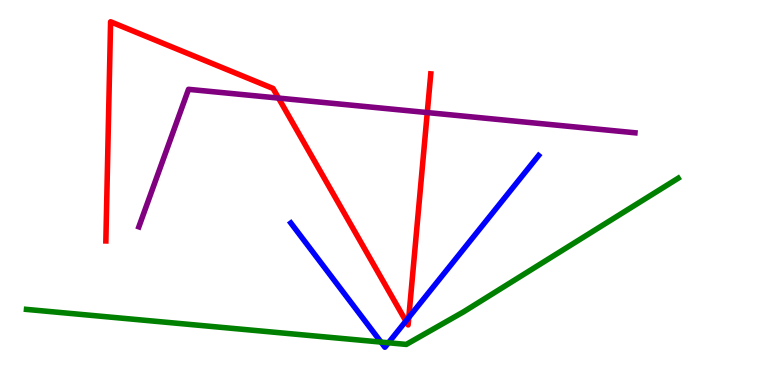[{'lines': ['blue', 'red'], 'intersections': [{'x': 5.24, 'y': 1.66}, {'x': 5.27, 'y': 1.76}]}, {'lines': ['green', 'red'], 'intersections': []}, {'lines': ['purple', 'red'], 'intersections': [{'x': 3.59, 'y': 7.45}, {'x': 5.51, 'y': 7.08}]}, {'lines': ['blue', 'green'], 'intersections': [{'x': 4.92, 'y': 1.11}, {'x': 5.01, 'y': 1.1}]}, {'lines': ['blue', 'purple'], 'intersections': []}, {'lines': ['green', 'purple'], 'intersections': []}]